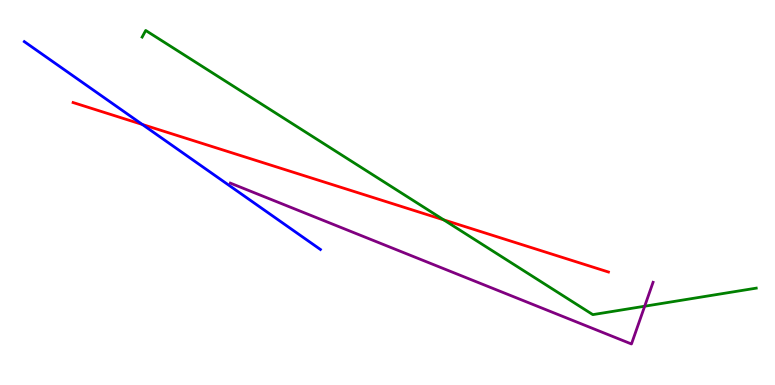[{'lines': ['blue', 'red'], 'intersections': [{'x': 1.84, 'y': 6.77}]}, {'lines': ['green', 'red'], 'intersections': [{'x': 5.73, 'y': 4.29}]}, {'lines': ['purple', 'red'], 'intersections': []}, {'lines': ['blue', 'green'], 'intersections': []}, {'lines': ['blue', 'purple'], 'intersections': []}, {'lines': ['green', 'purple'], 'intersections': [{'x': 8.32, 'y': 2.05}]}]